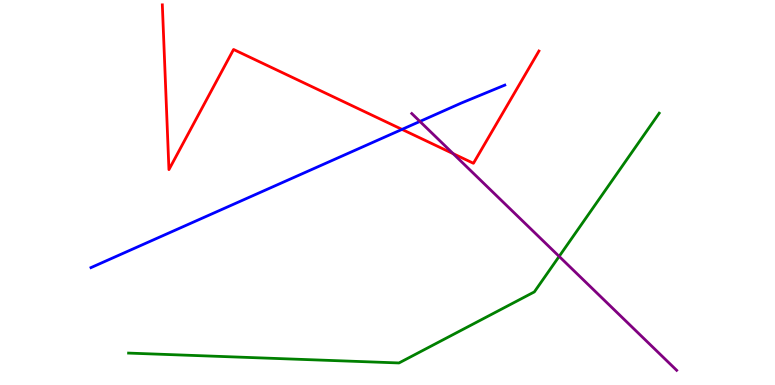[{'lines': ['blue', 'red'], 'intersections': [{'x': 5.19, 'y': 6.64}]}, {'lines': ['green', 'red'], 'intersections': []}, {'lines': ['purple', 'red'], 'intersections': [{'x': 5.85, 'y': 6.01}]}, {'lines': ['blue', 'green'], 'intersections': []}, {'lines': ['blue', 'purple'], 'intersections': [{'x': 5.42, 'y': 6.85}]}, {'lines': ['green', 'purple'], 'intersections': [{'x': 7.21, 'y': 3.34}]}]